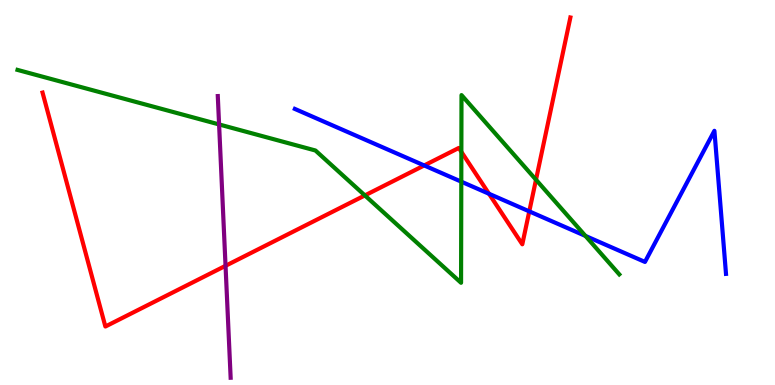[{'lines': ['blue', 'red'], 'intersections': [{'x': 5.47, 'y': 5.7}, {'x': 6.31, 'y': 4.97}, {'x': 6.83, 'y': 4.51}]}, {'lines': ['green', 'red'], 'intersections': [{'x': 4.71, 'y': 4.92}, {'x': 5.95, 'y': 6.06}, {'x': 6.92, 'y': 5.33}]}, {'lines': ['purple', 'red'], 'intersections': [{'x': 2.91, 'y': 3.1}]}, {'lines': ['blue', 'green'], 'intersections': [{'x': 5.95, 'y': 5.28}, {'x': 7.55, 'y': 3.87}]}, {'lines': ['blue', 'purple'], 'intersections': []}, {'lines': ['green', 'purple'], 'intersections': [{'x': 2.83, 'y': 6.77}]}]